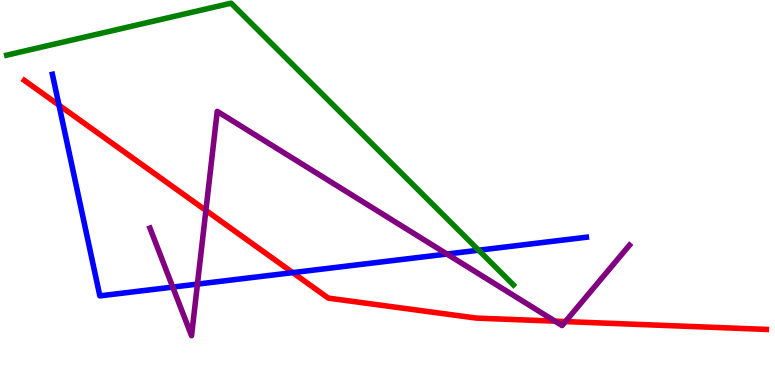[{'lines': ['blue', 'red'], 'intersections': [{'x': 0.761, 'y': 7.27}, {'x': 3.78, 'y': 2.92}]}, {'lines': ['green', 'red'], 'intersections': []}, {'lines': ['purple', 'red'], 'intersections': [{'x': 2.66, 'y': 4.54}, {'x': 7.16, 'y': 1.66}, {'x': 7.3, 'y': 1.65}]}, {'lines': ['blue', 'green'], 'intersections': [{'x': 6.18, 'y': 3.5}]}, {'lines': ['blue', 'purple'], 'intersections': [{'x': 2.23, 'y': 2.54}, {'x': 2.55, 'y': 2.62}, {'x': 5.77, 'y': 3.4}]}, {'lines': ['green', 'purple'], 'intersections': []}]